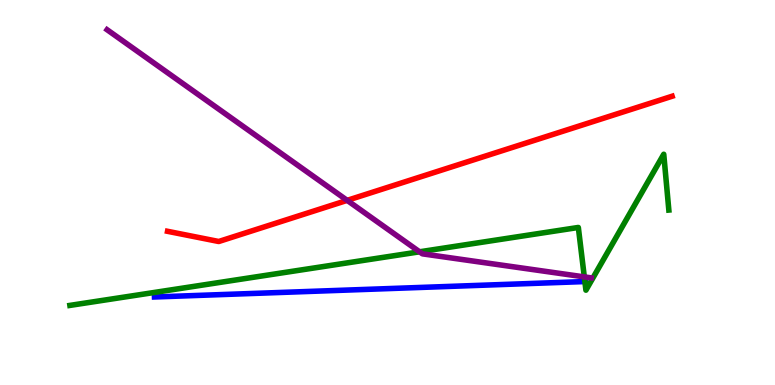[{'lines': ['blue', 'red'], 'intersections': []}, {'lines': ['green', 'red'], 'intersections': []}, {'lines': ['purple', 'red'], 'intersections': [{'x': 4.48, 'y': 4.8}]}, {'lines': ['blue', 'green'], 'intersections': [{'x': 7.55, 'y': 2.69}]}, {'lines': ['blue', 'purple'], 'intersections': []}, {'lines': ['green', 'purple'], 'intersections': [{'x': 5.41, 'y': 3.46}, {'x': 7.54, 'y': 2.81}]}]